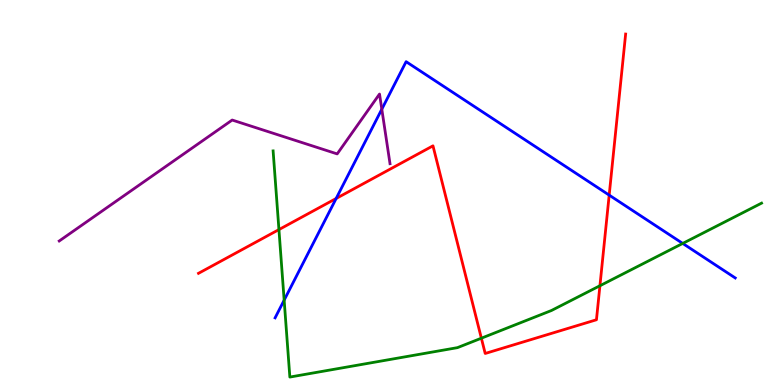[{'lines': ['blue', 'red'], 'intersections': [{'x': 4.34, 'y': 4.84}, {'x': 7.86, 'y': 4.93}]}, {'lines': ['green', 'red'], 'intersections': [{'x': 3.6, 'y': 4.04}, {'x': 6.21, 'y': 1.22}, {'x': 7.74, 'y': 2.58}]}, {'lines': ['purple', 'red'], 'intersections': []}, {'lines': ['blue', 'green'], 'intersections': [{'x': 3.67, 'y': 2.2}, {'x': 8.81, 'y': 3.68}]}, {'lines': ['blue', 'purple'], 'intersections': [{'x': 4.93, 'y': 7.16}]}, {'lines': ['green', 'purple'], 'intersections': []}]